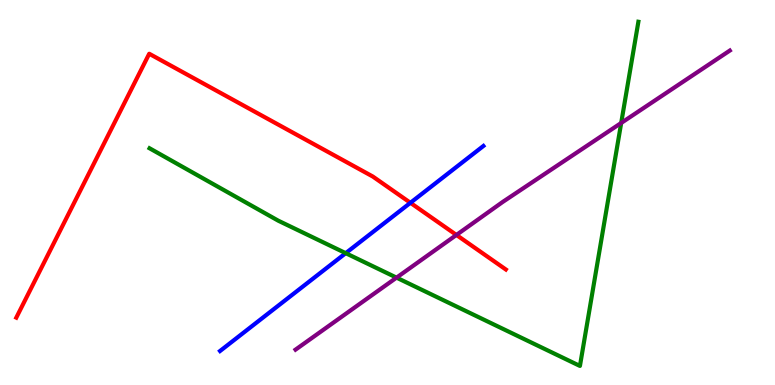[{'lines': ['blue', 'red'], 'intersections': [{'x': 5.3, 'y': 4.73}]}, {'lines': ['green', 'red'], 'intersections': []}, {'lines': ['purple', 'red'], 'intersections': [{'x': 5.89, 'y': 3.9}]}, {'lines': ['blue', 'green'], 'intersections': [{'x': 4.46, 'y': 3.42}]}, {'lines': ['blue', 'purple'], 'intersections': []}, {'lines': ['green', 'purple'], 'intersections': [{'x': 5.12, 'y': 2.79}, {'x': 8.02, 'y': 6.81}]}]